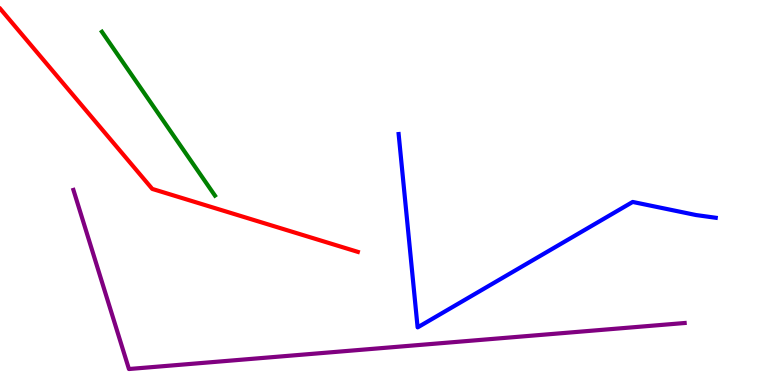[{'lines': ['blue', 'red'], 'intersections': []}, {'lines': ['green', 'red'], 'intersections': []}, {'lines': ['purple', 'red'], 'intersections': []}, {'lines': ['blue', 'green'], 'intersections': []}, {'lines': ['blue', 'purple'], 'intersections': []}, {'lines': ['green', 'purple'], 'intersections': []}]